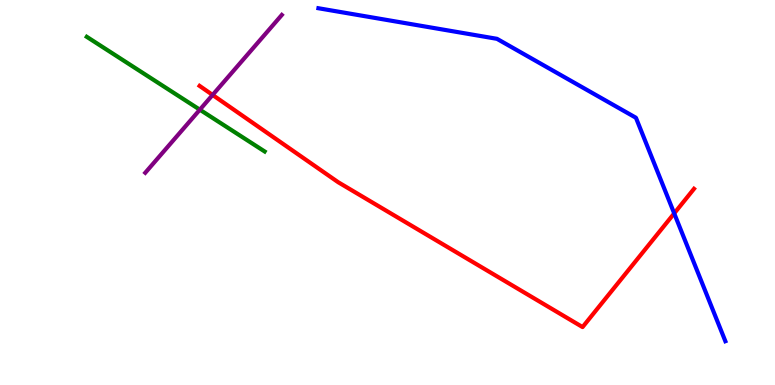[{'lines': ['blue', 'red'], 'intersections': [{'x': 8.7, 'y': 4.46}]}, {'lines': ['green', 'red'], 'intersections': []}, {'lines': ['purple', 'red'], 'intersections': [{'x': 2.74, 'y': 7.53}]}, {'lines': ['blue', 'green'], 'intersections': []}, {'lines': ['blue', 'purple'], 'intersections': []}, {'lines': ['green', 'purple'], 'intersections': [{'x': 2.58, 'y': 7.15}]}]